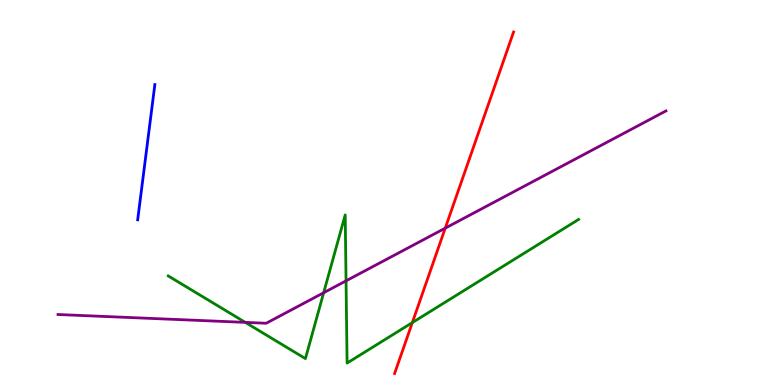[{'lines': ['blue', 'red'], 'intersections': []}, {'lines': ['green', 'red'], 'intersections': [{'x': 5.32, 'y': 1.62}]}, {'lines': ['purple', 'red'], 'intersections': [{'x': 5.75, 'y': 4.07}]}, {'lines': ['blue', 'green'], 'intersections': []}, {'lines': ['blue', 'purple'], 'intersections': []}, {'lines': ['green', 'purple'], 'intersections': [{'x': 3.17, 'y': 1.63}, {'x': 4.18, 'y': 2.4}, {'x': 4.47, 'y': 2.71}]}]